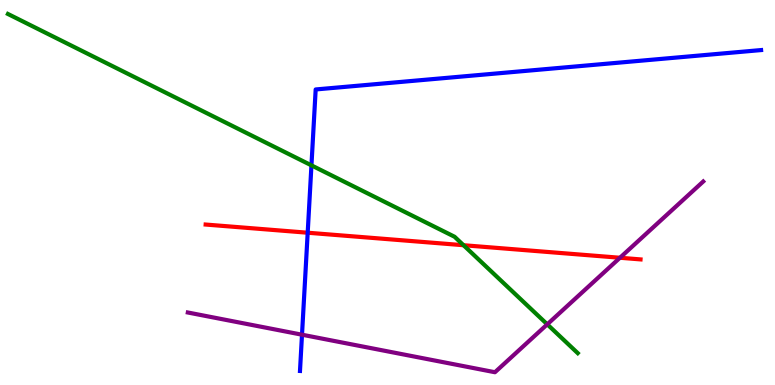[{'lines': ['blue', 'red'], 'intersections': [{'x': 3.97, 'y': 3.96}]}, {'lines': ['green', 'red'], 'intersections': [{'x': 5.98, 'y': 3.63}]}, {'lines': ['purple', 'red'], 'intersections': [{'x': 8.0, 'y': 3.3}]}, {'lines': ['blue', 'green'], 'intersections': [{'x': 4.02, 'y': 5.7}]}, {'lines': ['blue', 'purple'], 'intersections': [{'x': 3.9, 'y': 1.31}]}, {'lines': ['green', 'purple'], 'intersections': [{'x': 7.06, 'y': 1.58}]}]